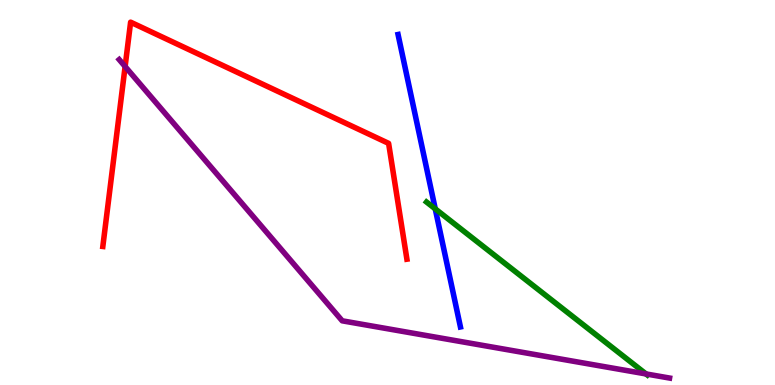[{'lines': ['blue', 'red'], 'intersections': []}, {'lines': ['green', 'red'], 'intersections': []}, {'lines': ['purple', 'red'], 'intersections': [{'x': 1.61, 'y': 8.27}]}, {'lines': ['blue', 'green'], 'intersections': [{'x': 5.62, 'y': 4.58}]}, {'lines': ['blue', 'purple'], 'intersections': []}, {'lines': ['green', 'purple'], 'intersections': [{'x': 8.34, 'y': 0.287}]}]